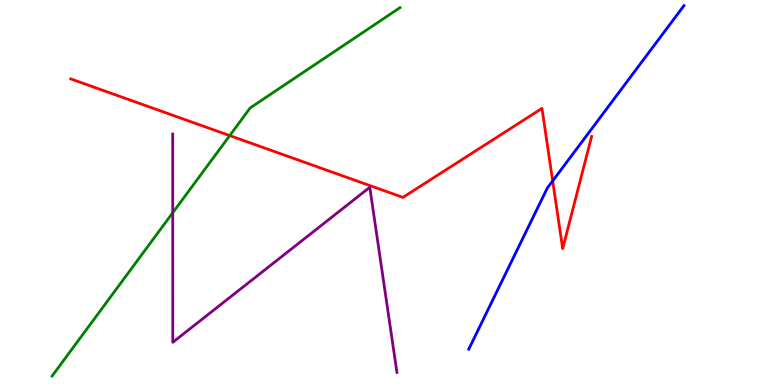[{'lines': ['blue', 'red'], 'intersections': [{'x': 7.13, 'y': 5.3}]}, {'lines': ['green', 'red'], 'intersections': [{'x': 2.96, 'y': 6.48}]}, {'lines': ['purple', 'red'], 'intersections': []}, {'lines': ['blue', 'green'], 'intersections': []}, {'lines': ['blue', 'purple'], 'intersections': []}, {'lines': ['green', 'purple'], 'intersections': [{'x': 2.23, 'y': 4.47}]}]